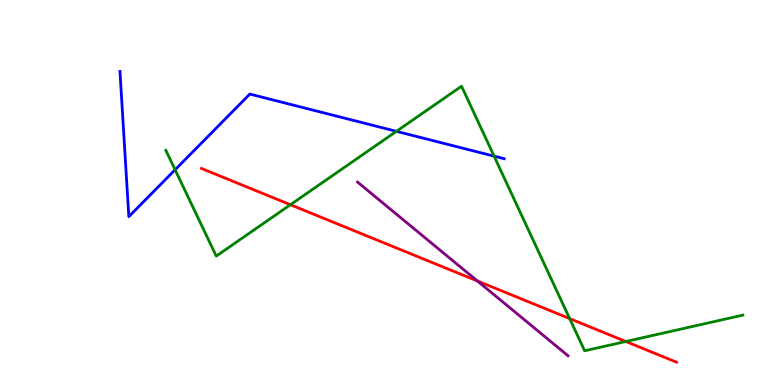[{'lines': ['blue', 'red'], 'intersections': []}, {'lines': ['green', 'red'], 'intersections': [{'x': 3.75, 'y': 4.68}, {'x': 7.35, 'y': 1.72}, {'x': 8.08, 'y': 1.13}]}, {'lines': ['purple', 'red'], 'intersections': [{'x': 6.16, 'y': 2.7}]}, {'lines': ['blue', 'green'], 'intersections': [{'x': 2.26, 'y': 5.59}, {'x': 5.12, 'y': 6.59}, {'x': 6.38, 'y': 5.94}]}, {'lines': ['blue', 'purple'], 'intersections': []}, {'lines': ['green', 'purple'], 'intersections': []}]